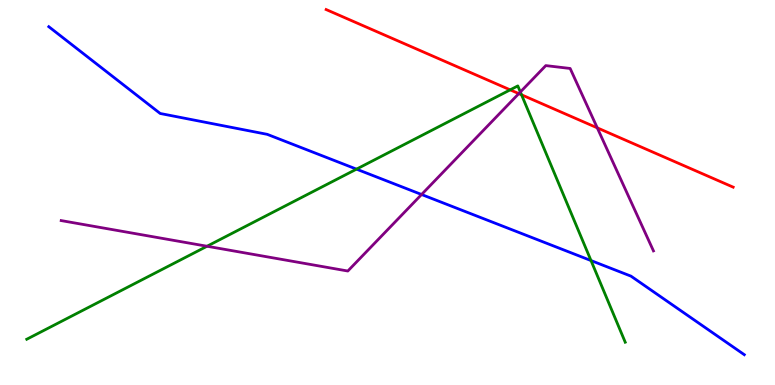[{'lines': ['blue', 'red'], 'intersections': []}, {'lines': ['green', 'red'], 'intersections': [{'x': 6.58, 'y': 7.67}, {'x': 6.73, 'y': 7.54}]}, {'lines': ['purple', 'red'], 'intersections': [{'x': 6.69, 'y': 7.57}, {'x': 7.71, 'y': 6.68}]}, {'lines': ['blue', 'green'], 'intersections': [{'x': 4.6, 'y': 5.61}, {'x': 7.63, 'y': 3.23}]}, {'lines': ['blue', 'purple'], 'intersections': [{'x': 5.44, 'y': 4.95}]}, {'lines': ['green', 'purple'], 'intersections': [{'x': 2.67, 'y': 3.6}, {'x': 6.71, 'y': 7.61}]}]